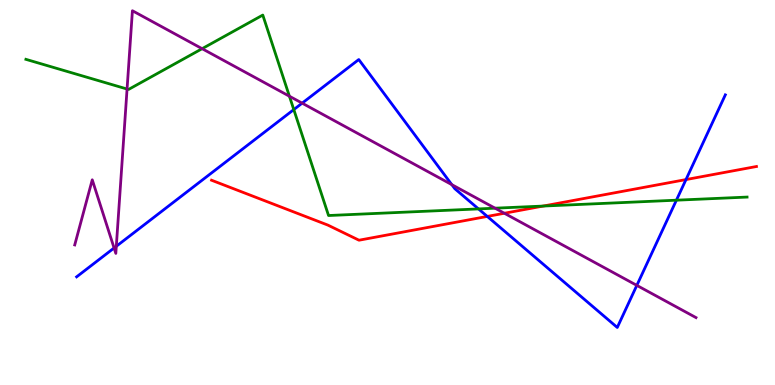[{'lines': ['blue', 'red'], 'intersections': [{'x': 6.29, 'y': 4.38}, {'x': 8.85, 'y': 5.34}]}, {'lines': ['green', 'red'], 'intersections': [{'x': 7.01, 'y': 4.65}]}, {'lines': ['purple', 'red'], 'intersections': [{'x': 6.51, 'y': 4.46}]}, {'lines': ['blue', 'green'], 'intersections': [{'x': 3.79, 'y': 7.15}, {'x': 6.17, 'y': 4.57}, {'x': 8.73, 'y': 4.8}]}, {'lines': ['blue', 'purple'], 'intersections': [{'x': 1.47, 'y': 3.56}, {'x': 1.5, 'y': 3.6}, {'x': 3.9, 'y': 7.32}, {'x': 5.83, 'y': 5.2}, {'x': 8.22, 'y': 2.59}]}, {'lines': ['green', 'purple'], 'intersections': [{'x': 1.64, 'y': 7.69}, {'x': 2.61, 'y': 8.74}, {'x': 3.73, 'y': 7.5}, {'x': 6.39, 'y': 4.59}]}]